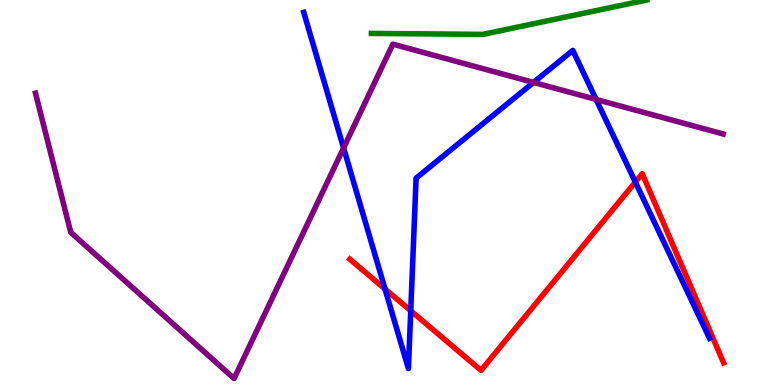[{'lines': ['blue', 'red'], 'intersections': [{'x': 4.97, 'y': 2.49}, {'x': 5.3, 'y': 1.93}, {'x': 8.2, 'y': 5.27}]}, {'lines': ['green', 'red'], 'intersections': []}, {'lines': ['purple', 'red'], 'intersections': []}, {'lines': ['blue', 'green'], 'intersections': []}, {'lines': ['blue', 'purple'], 'intersections': [{'x': 4.43, 'y': 6.16}, {'x': 6.88, 'y': 7.86}, {'x': 7.69, 'y': 7.42}]}, {'lines': ['green', 'purple'], 'intersections': []}]